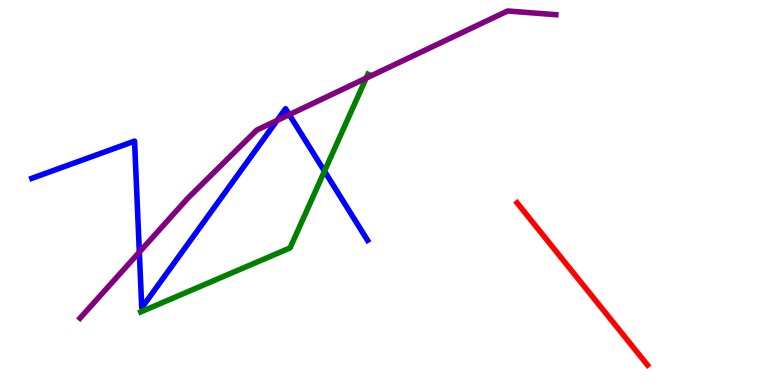[{'lines': ['blue', 'red'], 'intersections': []}, {'lines': ['green', 'red'], 'intersections': []}, {'lines': ['purple', 'red'], 'intersections': []}, {'lines': ['blue', 'green'], 'intersections': [{'x': 4.19, 'y': 5.55}]}, {'lines': ['blue', 'purple'], 'intersections': [{'x': 1.8, 'y': 3.45}, {'x': 3.58, 'y': 6.87}, {'x': 3.73, 'y': 7.02}]}, {'lines': ['green', 'purple'], 'intersections': [{'x': 4.72, 'y': 7.97}]}]